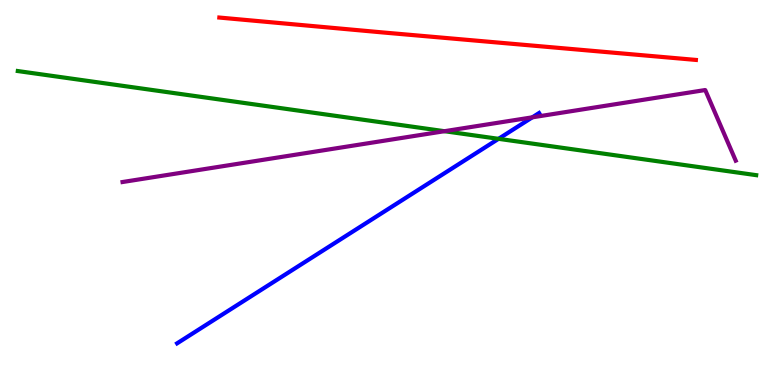[{'lines': ['blue', 'red'], 'intersections': []}, {'lines': ['green', 'red'], 'intersections': []}, {'lines': ['purple', 'red'], 'intersections': []}, {'lines': ['blue', 'green'], 'intersections': [{'x': 6.43, 'y': 6.39}]}, {'lines': ['blue', 'purple'], 'intersections': [{'x': 6.87, 'y': 6.95}]}, {'lines': ['green', 'purple'], 'intersections': [{'x': 5.73, 'y': 6.59}]}]